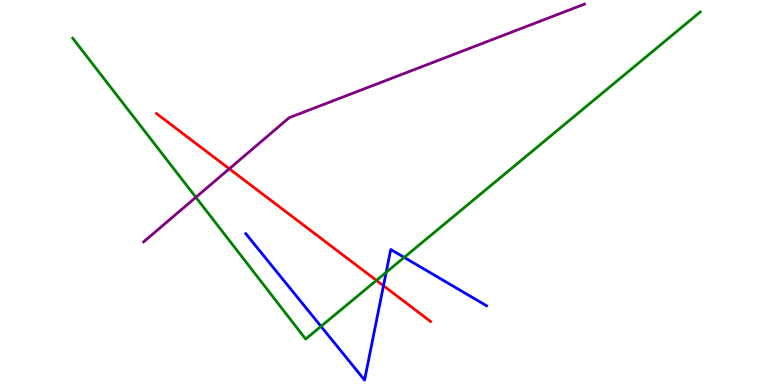[{'lines': ['blue', 'red'], 'intersections': [{'x': 4.95, 'y': 2.58}]}, {'lines': ['green', 'red'], 'intersections': [{'x': 4.86, 'y': 2.72}]}, {'lines': ['purple', 'red'], 'intersections': [{'x': 2.96, 'y': 5.62}]}, {'lines': ['blue', 'green'], 'intersections': [{'x': 4.14, 'y': 1.52}, {'x': 4.98, 'y': 2.93}, {'x': 5.22, 'y': 3.31}]}, {'lines': ['blue', 'purple'], 'intersections': []}, {'lines': ['green', 'purple'], 'intersections': [{'x': 2.53, 'y': 4.88}]}]